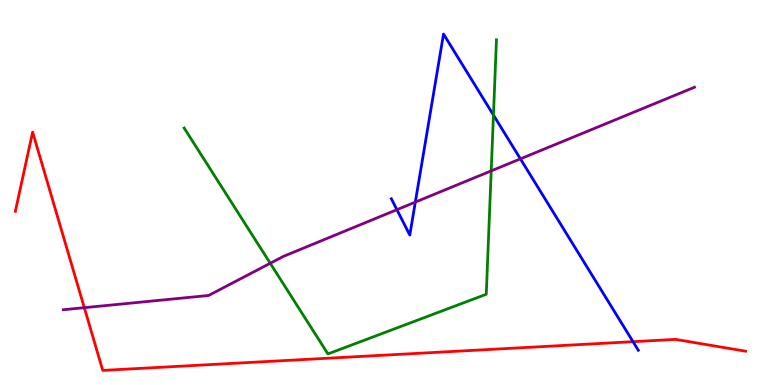[{'lines': ['blue', 'red'], 'intersections': [{'x': 8.17, 'y': 1.13}]}, {'lines': ['green', 'red'], 'intersections': []}, {'lines': ['purple', 'red'], 'intersections': [{'x': 1.09, 'y': 2.01}]}, {'lines': ['blue', 'green'], 'intersections': [{'x': 6.37, 'y': 7.01}]}, {'lines': ['blue', 'purple'], 'intersections': [{'x': 5.12, 'y': 4.55}, {'x': 5.36, 'y': 4.75}, {'x': 6.72, 'y': 5.87}]}, {'lines': ['green', 'purple'], 'intersections': [{'x': 3.49, 'y': 3.16}, {'x': 6.34, 'y': 5.56}]}]